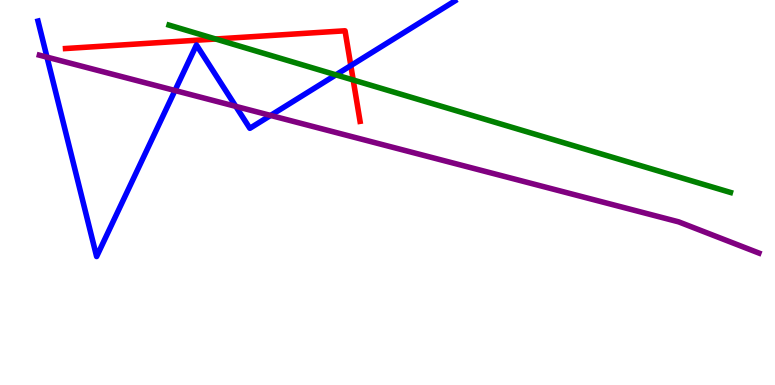[{'lines': ['blue', 'red'], 'intersections': [{'x': 4.53, 'y': 8.3}]}, {'lines': ['green', 'red'], 'intersections': [{'x': 2.78, 'y': 8.99}, {'x': 4.56, 'y': 7.92}]}, {'lines': ['purple', 'red'], 'intersections': []}, {'lines': ['blue', 'green'], 'intersections': [{'x': 4.33, 'y': 8.06}]}, {'lines': ['blue', 'purple'], 'intersections': [{'x': 0.606, 'y': 8.52}, {'x': 2.26, 'y': 7.65}, {'x': 3.04, 'y': 7.24}, {'x': 3.49, 'y': 7.0}]}, {'lines': ['green', 'purple'], 'intersections': []}]